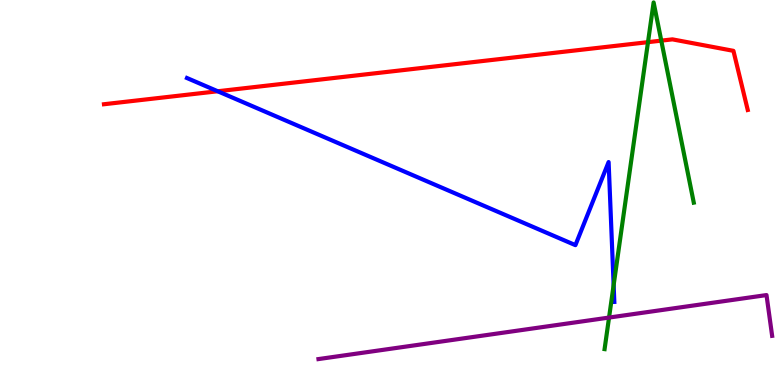[{'lines': ['blue', 'red'], 'intersections': [{'x': 2.81, 'y': 7.63}]}, {'lines': ['green', 'red'], 'intersections': [{'x': 8.36, 'y': 8.91}, {'x': 8.53, 'y': 8.94}]}, {'lines': ['purple', 'red'], 'intersections': []}, {'lines': ['blue', 'green'], 'intersections': [{'x': 7.92, 'y': 2.59}]}, {'lines': ['blue', 'purple'], 'intersections': []}, {'lines': ['green', 'purple'], 'intersections': [{'x': 7.86, 'y': 1.75}]}]